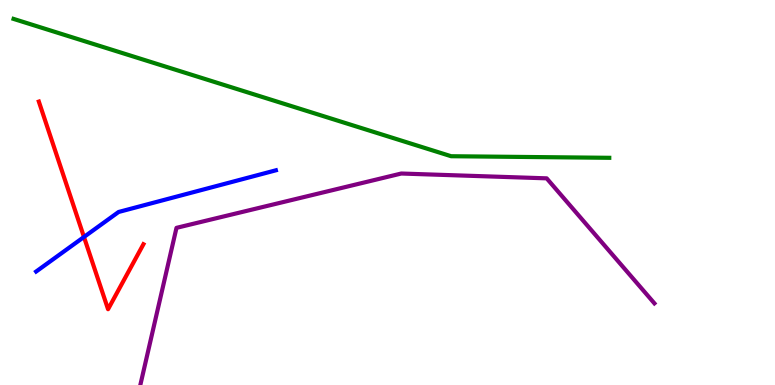[{'lines': ['blue', 'red'], 'intersections': [{'x': 1.08, 'y': 3.84}]}, {'lines': ['green', 'red'], 'intersections': []}, {'lines': ['purple', 'red'], 'intersections': []}, {'lines': ['blue', 'green'], 'intersections': []}, {'lines': ['blue', 'purple'], 'intersections': []}, {'lines': ['green', 'purple'], 'intersections': []}]